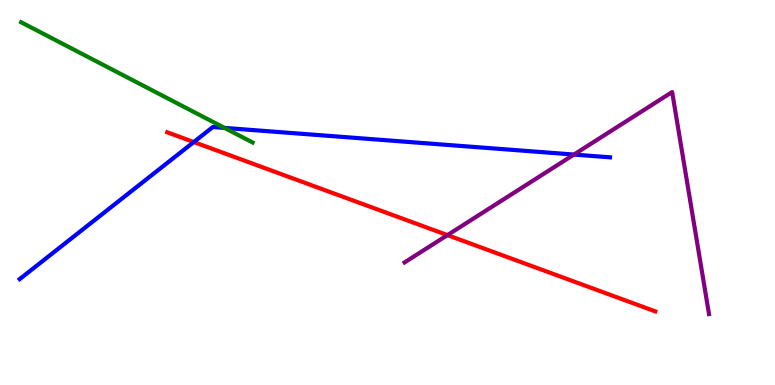[{'lines': ['blue', 'red'], 'intersections': [{'x': 2.5, 'y': 6.31}]}, {'lines': ['green', 'red'], 'intersections': []}, {'lines': ['purple', 'red'], 'intersections': [{'x': 5.77, 'y': 3.89}]}, {'lines': ['blue', 'green'], 'intersections': [{'x': 2.9, 'y': 6.68}]}, {'lines': ['blue', 'purple'], 'intersections': [{'x': 7.41, 'y': 5.99}]}, {'lines': ['green', 'purple'], 'intersections': []}]